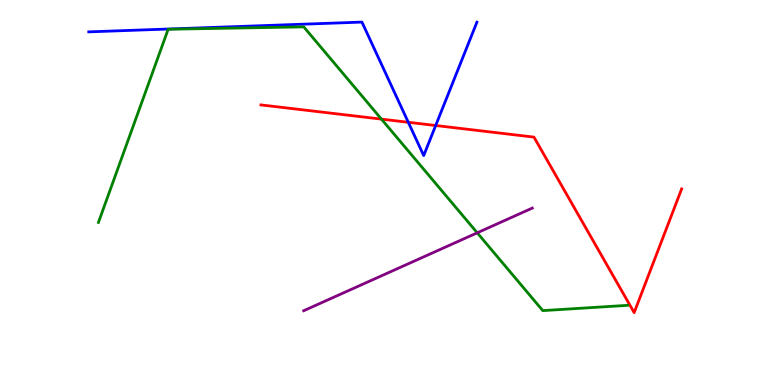[{'lines': ['blue', 'red'], 'intersections': [{'x': 5.27, 'y': 6.82}, {'x': 5.62, 'y': 6.74}]}, {'lines': ['green', 'red'], 'intersections': [{'x': 4.92, 'y': 6.91}]}, {'lines': ['purple', 'red'], 'intersections': []}, {'lines': ['blue', 'green'], 'intersections': []}, {'lines': ['blue', 'purple'], 'intersections': []}, {'lines': ['green', 'purple'], 'intersections': [{'x': 6.16, 'y': 3.95}]}]